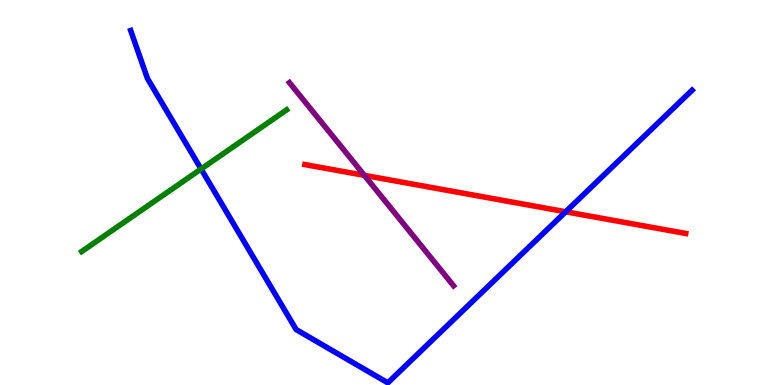[{'lines': ['blue', 'red'], 'intersections': [{'x': 7.3, 'y': 4.5}]}, {'lines': ['green', 'red'], 'intersections': []}, {'lines': ['purple', 'red'], 'intersections': [{'x': 4.7, 'y': 5.45}]}, {'lines': ['blue', 'green'], 'intersections': [{'x': 2.59, 'y': 5.61}]}, {'lines': ['blue', 'purple'], 'intersections': []}, {'lines': ['green', 'purple'], 'intersections': []}]